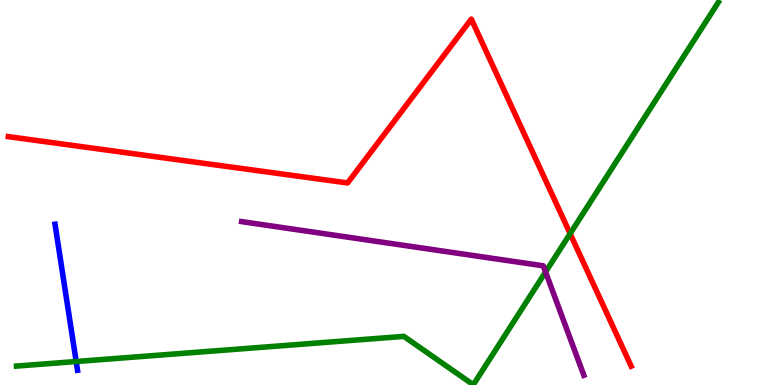[{'lines': ['blue', 'red'], 'intersections': []}, {'lines': ['green', 'red'], 'intersections': [{'x': 7.36, 'y': 3.93}]}, {'lines': ['purple', 'red'], 'intersections': []}, {'lines': ['blue', 'green'], 'intersections': [{'x': 0.983, 'y': 0.61}]}, {'lines': ['blue', 'purple'], 'intersections': []}, {'lines': ['green', 'purple'], 'intersections': [{'x': 7.04, 'y': 2.94}]}]